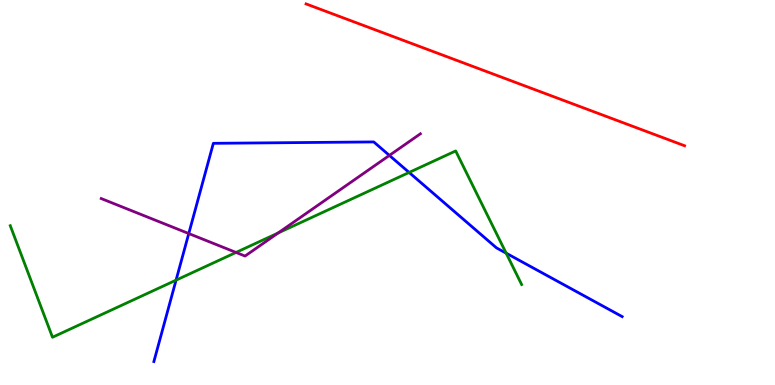[{'lines': ['blue', 'red'], 'intersections': []}, {'lines': ['green', 'red'], 'intersections': []}, {'lines': ['purple', 'red'], 'intersections': []}, {'lines': ['blue', 'green'], 'intersections': [{'x': 2.27, 'y': 2.72}, {'x': 5.28, 'y': 5.52}, {'x': 6.53, 'y': 3.42}]}, {'lines': ['blue', 'purple'], 'intersections': [{'x': 2.44, 'y': 3.93}, {'x': 5.02, 'y': 5.96}]}, {'lines': ['green', 'purple'], 'intersections': [{'x': 3.05, 'y': 3.44}, {'x': 3.59, 'y': 3.95}]}]